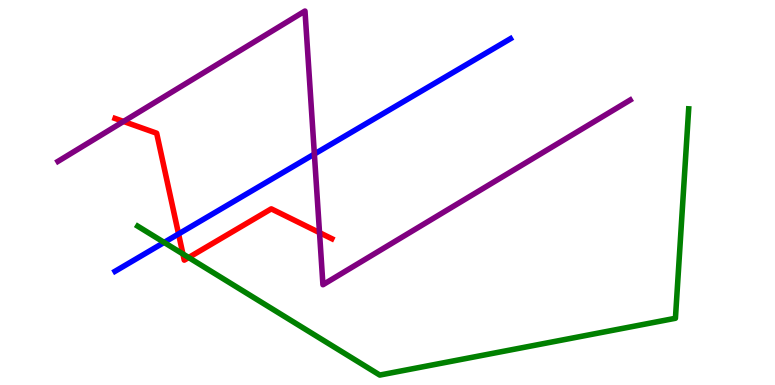[{'lines': ['blue', 'red'], 'intersections': [{'x': 2.3, 'y': 3.92}]}, {'lines': ['green', 'red'], 'intersections': [{'x': 2.36, 'y': 3.4}, {'x': 2.43, 'y': 3.31}]}, {'lines': ['purple', 'red'], 'intersections': [{'x': 1.59, 'y': 6.85}, {'x': 4.12, 'y': 3.96}]}, {'lines': ['blue', 'green'], 'intersections': [{'x': 2.12, 'y': 3.7}]}, {'lines': ['blue', 'purple'], 'intersections': [{'x': 4.06, 'y': 6.0}]}, {'lines': ['green', 'purple'], 'intersections': []}]